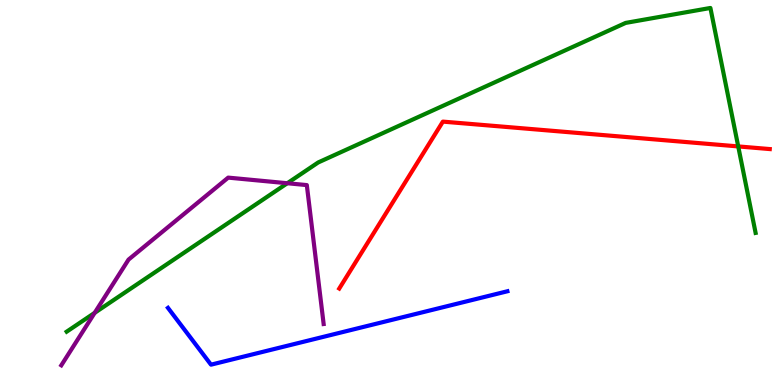[{'lines': ['blue', 'red'], 'intersections': []}, {'lines': ['green', 'red'], 'intersections': [{'x': 9.53, 'y': 6.2}]}, {'lines': ['purple', 'red'], 'intersections': []}, {'lines': ['blue', 'green'], 'intersections': []}, {'lines': ['blue', 'purple'], 'intersections': []}, {'lines': ['green', 'purple'], 'intersections': [{'x': 1.22, 'y': 1.87}, {'x': 3.71, 'y': 5.24}]}]